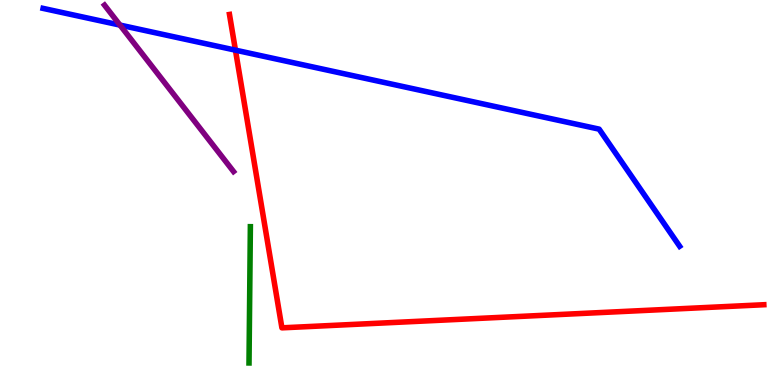[{'lines': ['blue', 'red'], 'intersections': [{'x': 3.04, 'y': 8.7}]}, {'lines': ['green', 'red'], 'intersections': []}, {'lines': ['purple', 'red'], 'intersections': []}, {'lines': ['blue', 'green'], 'intersections': []}, {'lines': ['blue', 'purple'], 'intersections': [{'x': 1.55, 'y': 9.35}]}, {'lines': ['green', 'purple'], 'intersections': []}]